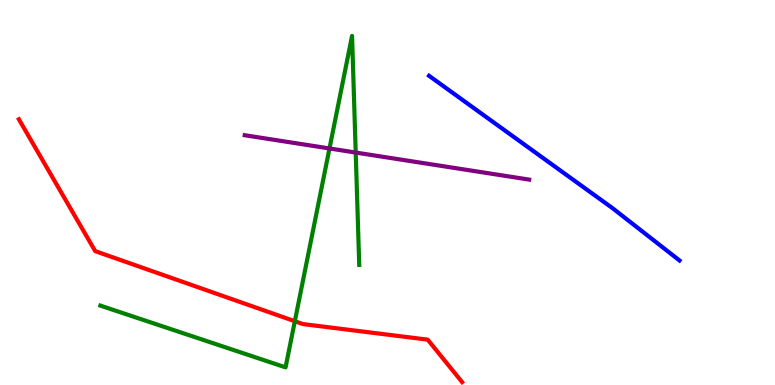[{'lines': ['blue', 'red'], 'intersections': []}, {'lines': ['green', 'red'], 'intersections': [{'x': 3.8, 'y': 1.66}]}, {'lines': ['purple', 'red'], 'intersections': []}, {'lines': ['blue', 'green'], 'intersections': []}, {'lines': ['blue', 'purple'], 'intersections': []}, {'lines': ['green', 'purple'], 'intersections': [{'x': 4.25, 'y': 6.14}, {'x': 4.59, 'y': 6.04}]}]